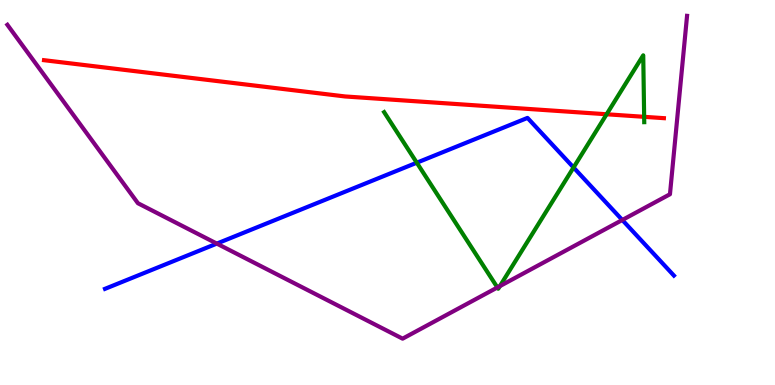[{'lines': ['blue', 'red'], 'intersections': []}, {'lines': ['green', 'red'], 'intersections': [{'x': 7.83, 'y': 7.03}, {'x': 8.31, 'y': 6.97}]}, {'lines': ['purple', 'red'], 'intersections': []}, {'lines': ['blue', 'green'], 'intersections': [{'x': 5.38, 'y': 5.77}, {'x': 7.4, 'y': 5.65}]}, {'lines': ['blue', 'purple'], 'intersections': [{'x': 2.8, 'y': 3.67}, {'x': 8.03, 'y': 4.29}]}, {'lines': ['green', 'purple'], 'intersections': [{'x': 6.42, 'y': 2.53}, {'x': 6.45, 'y': 2.57}]}]